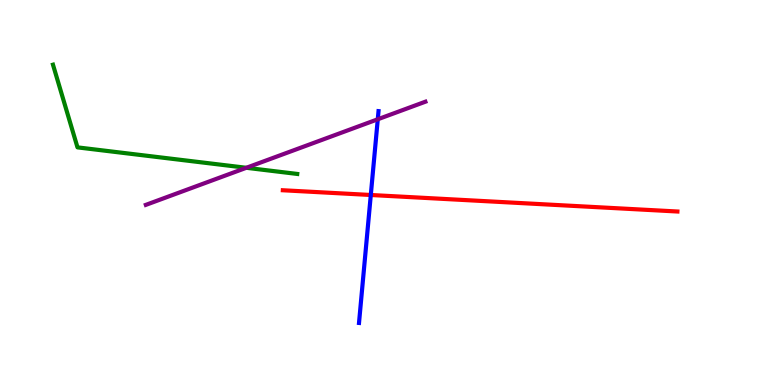[{'lines': ['blue', 'red'], 'intersections': [{'x': 4.78, 'y': 4.94}]}, {'lines': ['green', 'red'], 'intersections': []}, {'lines': ['purple', 'red'], 'intersections': []}, {'lines': ['blue', 'green'], 'intersections': []}, {'lines': ['blue', 'purple'], 'intersections': [{'x': 4.87, 'y': 6.9}]}, {'lines': ['green', 'purple'], 'intersections': [{'x': 3.18, 'y': 5.64}]}]